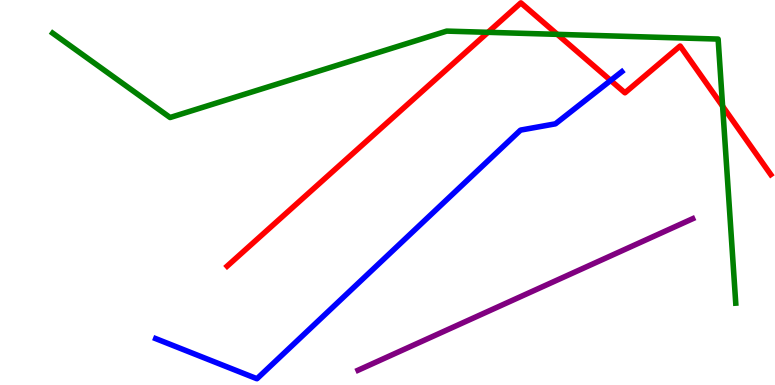[{'lines': ['blue', 'red'], 'intersections': [{'x': 7.88, 'y': 7.91}]}, {'lines': ['green', 'red'], 'intersections': [{'x': 6.3, 'y': 9.16}, {'x': 7.19, 'y': 9.11}, {'x': 9.32, 'y': 7.24}]}, {'lines': ['purple', 'red'], 'intersections': []}, {'lines': ['blue', 'green'], 'intersections': []}, {'lines': ['blue', 'purple'], 'intersections': []}, {'lines': ['green', 'purple'], 'intersections': []}]